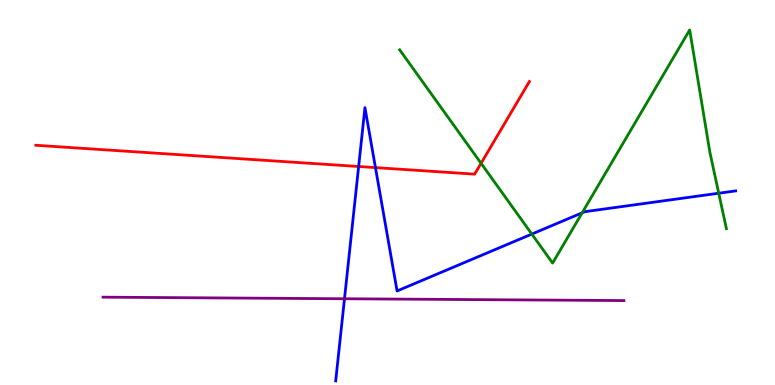[{'lines': ['blue', 'red'], 'intersections': [{'x': 4.63, 'y': 5.68}, {'x': 4.84, 'y': 5.65}]}, {'lines': ['green', 'red'], 'intersections': [{'x': 6.21, 'y': 5.76}]}, {'lines': ['purple', 'red'], 'intersections': []}, {'lines': ['blue', 'green'], 'intersections': [{'x': 6.86, 'y': 3.92}, {'x': 7.51, 'y': 4.47}, {'x': 9.27, 'y': 4.98}]}, {'lines': ['blue', 'purple'], 'intersections': [{'x': 4.45, 'y': 2.24}]}, {'lines': ['green', 'purple'], 'intersections': []}]